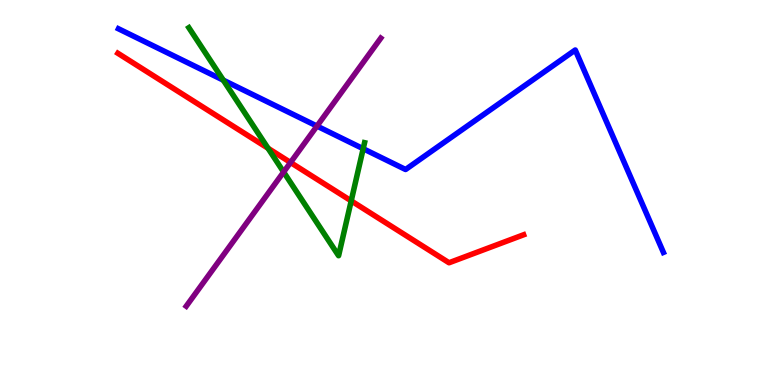[{'lines': ['blue', 'red'], 'intersections': []}, {'lines': ['green', 'red'], 'intersections': [{'x': 3.46, 'y': 6.15}, {'x': 4.53, 'y': 4.78}]}, {'lines': ['purple', 'red'], 'intersections': [{'x': 3.75, 'y': 5.78}]}, {'lines': ['blue', 'green'], 'intersections': [{'x': 2.88, 'y': 7.92}, {'x': 4.69, 'y': 6.14}]}, {'lines': ['blue', 'purple'], 'intersections': [{'x': 4.09, 'y': 6.73}]}, {'lines': ['green', 'purple'], 'intersections': [{'x': 3.66, 'y': 5.53}]}]